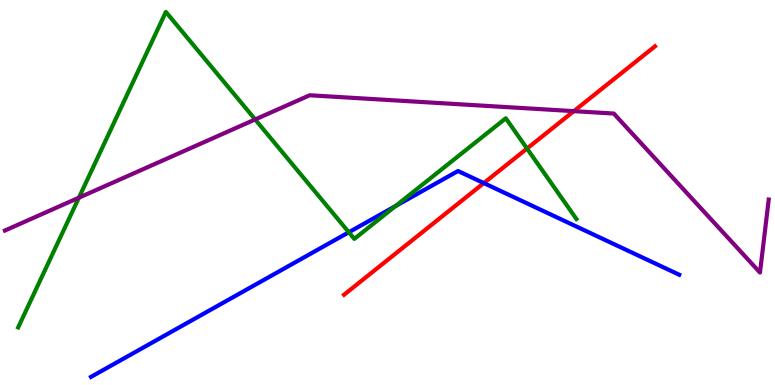[{'lines': ['blue', 'red'], 'intersections': [{'x': 6.24, 'y': 5.24}]}, {'lines': ['green', 'red'], 'intersections': [{'x': 6.8, 'y': 6.14}]}, {'lines': ['purple', 'red'], 'intersections': [{'x': 7.4, 'y': 7.11}]}, {'lines': ['blue', 'green'], 'intersections': [{'x': 4.5, 'y': 3.97}, {'x': 5.1, 'y': 4.65}]}, {'lines': ['blue', 'purple'], 'intersections': []}, {'lines': ['green', 'purple'], 'intersections': [{'x': 1.02, 'y': 4.87}, {'x': 3.29, 'y': 6.9}]}]